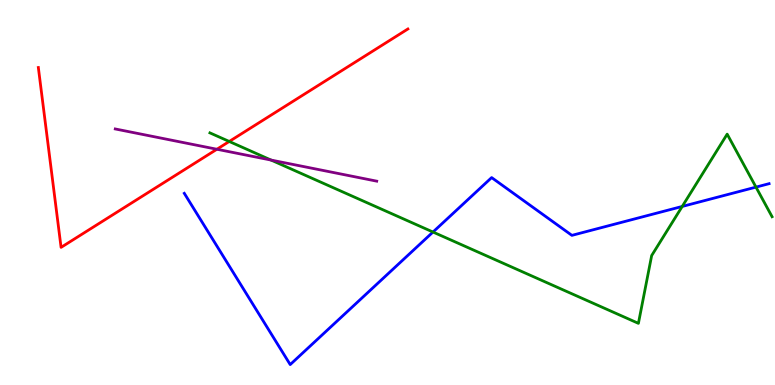[{'lines': ['blue', 'red'], 'intersections': []}, {'lines': ['green', 'red'], 'intersections': [{'x': 2.96, 'y': 6.33}]}, {'lines': ['purple', 'red'], 'intersections': [{'x': 2.8, 'y': 6.12}]}, {'lines': ['blue', 'green'], 'intersections': [{'x': 5.59, 'y': 3.97}, {'x': 8.8, 'y': 4.64}, {'x': 9.75, 'y': 5.14}]}, {'lines': ['blue', 'purple'], 'intersections': []}, {'lines': ['green', 'purple'], 'intersections': [{'x': 3.5, 'y': 5.84}]}]